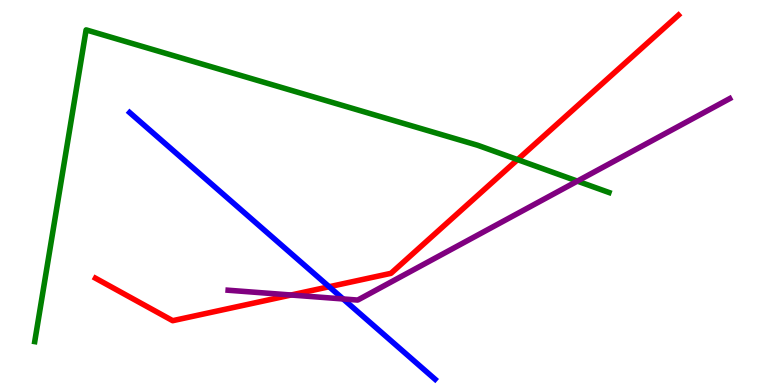[{'lines': ['blue', 'red'], 'intersections': [{'x': 4.25, 'y': 2.55}]}, {'lines': ['green', 'red'], 'intersections': [{'x': 6.68, 'y': 5.85}]}, {'lines': ['purple', 'red'], 'intersections': [{'x': 3.76, 'y': 2.34}]}, {'lines': ['blue', 'green'], 'intersections': []}, {'lines': ['blue', 'purple'], 'intersections': [{'x': 4.43, 'y': 2.23}]}, {'lines': ['green', 'purple'], 'intersections': [{'x': 7.45, 'y': 5.3}]}]